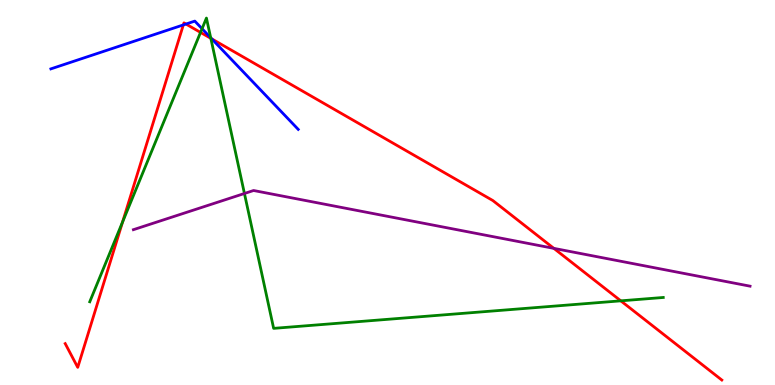[{'lines': ['blue', 'red'], 'intersections': [{'x': 2.37, 'y': 9.35}, {'x': 2.4, 'y': 9.38}, {'x': 2.73, 'y': 8.99}]}, {'lines': ['green', 'red'], 'intersections': [{'x': 1.58, 'y': 4.23}, {'x': 2.59, 'y': 9.16}, {'x': 2.72, 'y': 9.0}, {'x': 8.01, 'y': 2.19}]}, {'lines': ['purple', 'red'], 'intersections': [{'x': 7.15, 'y': 3.55}]}, {'lines': ['blue', 'green'], 'intersections': [{'x': 2.61, 'y': 9.25}, {'x': 2.72, 'y': 9.02}]}, {'lines': ['blue', 'purple'], 'intersections': []}, {'lines': ['green', 'purple'], 'intersections': [{'x': 3.15, 'y': 4.97}]}]